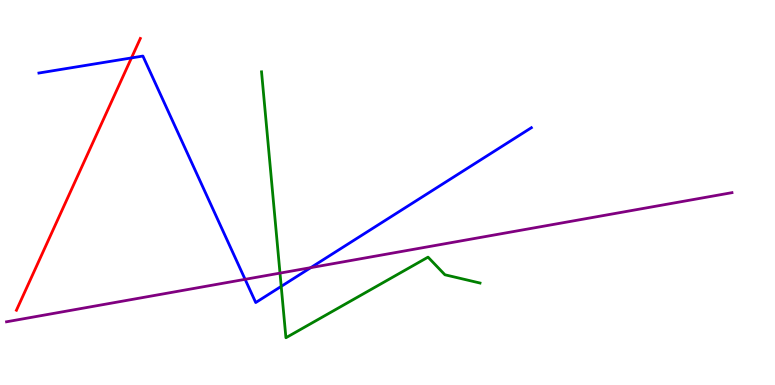[{'lines': ['blue', 'red'], 'intersections': [{'x': 1.7, 'y': 8.5}]}, {'lines': ['green', 'red'], 'intersections': []}, {'lines': ['purple', 'red'], 'intersections': []}, {'lines': ['blue', 'green'], 'intersections': [{'x': 3.63, 'y': 2.56}]}, {'lines': ['blue', 'purple'], 'intersections': [{'x': 3.16, 'y': 2.74}, {'x': 4.01, 'y': 3.05}]}, {'lines': ['green', 'purple'], 'intersections': [{'x': 3.61, 'y': 2.91}]}]